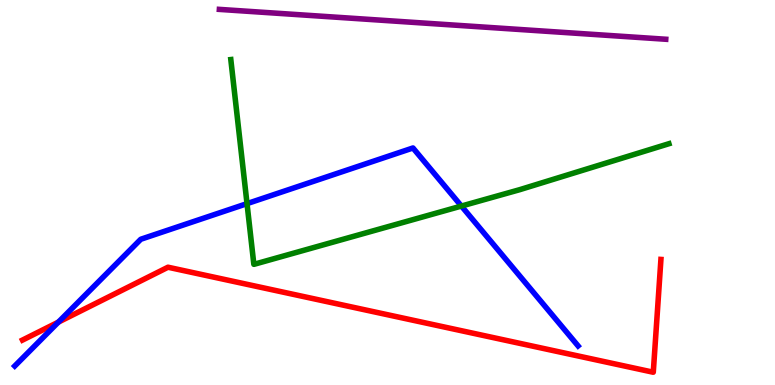[{'lines': ['blue', 'red'], 'intersections': [{'x': 0.754, 'y': 1.63}]}, {'lines': ['green', 'red'], 'intersections': []}, {'lines': ['purple', 'red'], 'intersections': []}, {'lines': ['blue', 'green'], 'intersections': [{'x': 3.19, 'y': 4.71}, {'x': 5.95, 'y': 4.65}]}, {'lines': ['blue', 'purple'], 'intersections': []}, {'lines': ['green', 'purple'], 'intersections': []}]